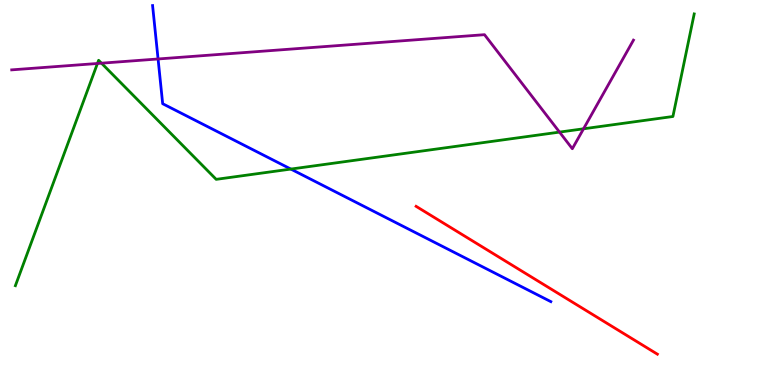[{'lines': ['blue', 'red'], 'intersections': []}, {'lines': ['green', 'red'], 'intersections': []}, {'lines': ['purple', 'red'], 'intersections': []}, {'lines': ['blue', 'green'], 'intersections': [{'x': 3.75, 'y': 5.61}]}, {'lines': ['blue', 'purple'], 'intersections': [{'x': 2.04, 'y': 8.47}]}, {'lines': ['green', 'purple'], 'intersections': [{'x': 1.26, 'y': 8.35}, {'x': 1.31, 'y': 8.36}, {'x': 7.22, 'y': 6.57}, {'x': 7.53, 'y': 6.65}]}]